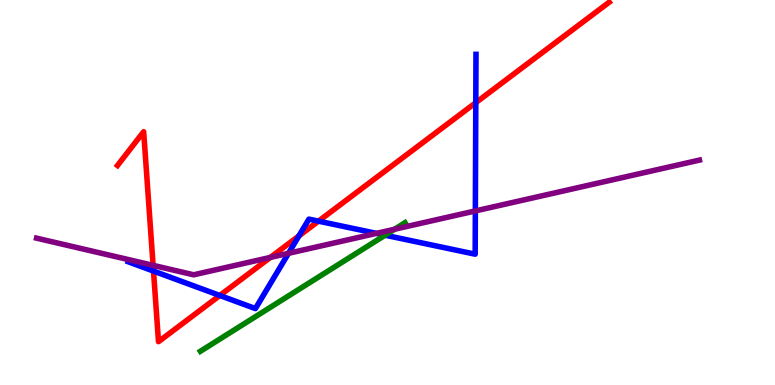[{'lines': ['blue', 'red'], 'intersections': [{'x': 1.98, 'y': 2.96}, {'x': 2.84, 'y': 2.33}, {'x': 3.86, 'y': 3.87}, {'x': 4.11, 'y': 4.26}, {'x': 6.14, 'y': 7.33}]}, {'lines': ['green', 'red'], 'intersections': []}, {'lines': ['purple', 'red'], 'intersections': [{'x': 1.98, 'y': 3.11}, {'x': 3.49, 'y': 3.31}]}, {'lines': ['blue', 'green'], 'intersections': [{'x': 4.97, 'y': 3.89}]}, {'lines': ['blue', 'purple'], 'intersections': [{'x': 3.72, 'y': 3.42}, {'x': 4.86, 'y': 3.94}, {'x': 6.13, 'y': 4.52}]}, {'lines': ['green', 'purple'], 'intersections': [{'x': 5.09, 'y': 4.05}]}]